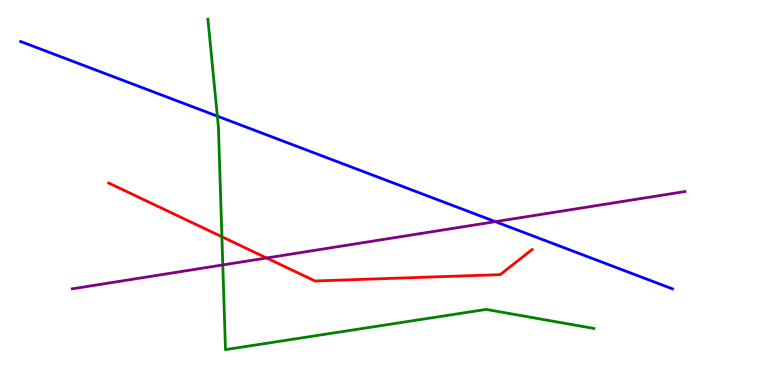[{'lines': ['blue', 'red'], 'intersections': []}, {'lines': ['green', 'red'], 'intersections': [{'x': 2.86, 'y': 3.85}]}, {'lines': ['purple', 'red'], 'intersections': [{'x': 3.44, 'y': 3.3}]}, {'lines': ['blue', 'green'], 'intersections': [{'x': 2.8, 'y': 6.98}]}, {'lines': ['blue', 'purple'], 'intersections': [{'x': 6.39, 'y': 4.24}]}, {'lines': ['green', 'purple'], 'intersections': [{'x': 2.87, 'y': 3.12}]}]